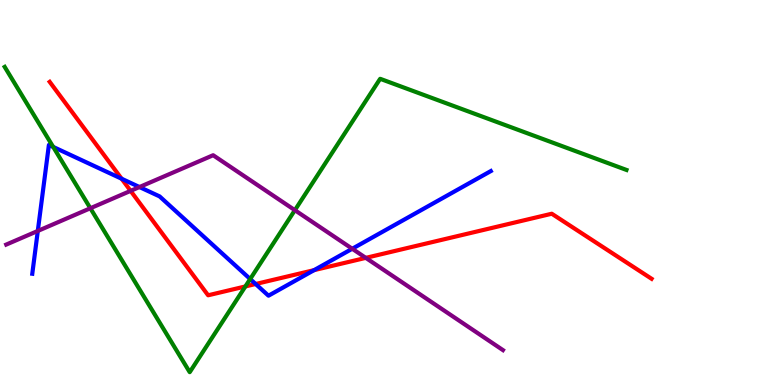[{'lines': ['blue', 'red'], 'intersections': [{'x': 1.57, 'y': 5.36}, {'x': 3.3, 'y': 2.62}, {'x': 4.05, 'y': 2.98}]}, {'lines': ['green', 'red'], 'intersections': [{'x': 3.17, 'y': 2.56}]}, {'lines': ['purple', 'red'], 'intersections': [{'x': 1.69, 'y': 5.04}, {'x': 4.72, 'y': 3.3}]}, {'lines': ['blue', 'green'], 'intersections': [{'x': 0.686, 'y': 6.18}, {'x': 3.23, 'y': 2.75}]}, {'lines': ['blue', 'purple'], 'intersections': [{'x': 0.488, 'y': 4.0}, {'x': 1.8, 'y': 5.14}, {'x': 4.54, 'y': 3.54}]}, {'lines': ['green', 'purple'], 'intersections': [{'x': 1.17, 'y': 4.59}, {'x': 3.8, 'y': 4.54}]}]